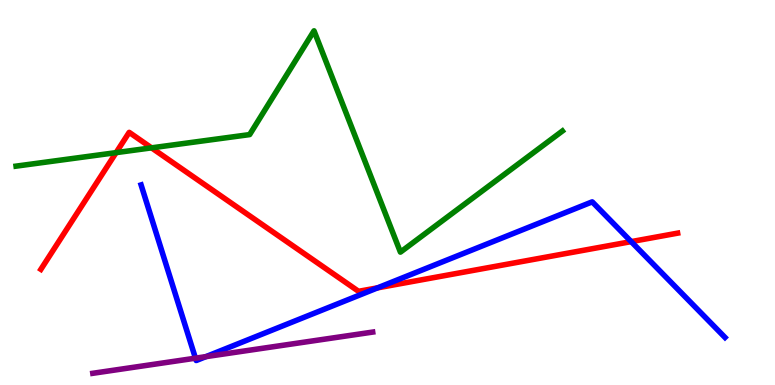[{'lines': ['blue', 'red'], 'intersections': [{'x': 4.87, 'y': 2.52}, {'x': 8.14, 'y': 3.72}]}, {'lines': ['green', 'red'], 'intersections': [{'x': 1.5, 'y': 6.04}, {'x': 1.96, 'y': 6.16}]}, {'lines': ['purple', 'red'], 'intersections': []}, {'lines': ['blue', 'green'], 'intersections': []}, {'lines': ['blue', 'purple'], 'intersections': [{'x': 2.52, 'y': 0.697}, {'x': 2.66, 'y': 0.737}]}, {'lines': ['green', 'purple'], 'intersections': []}]